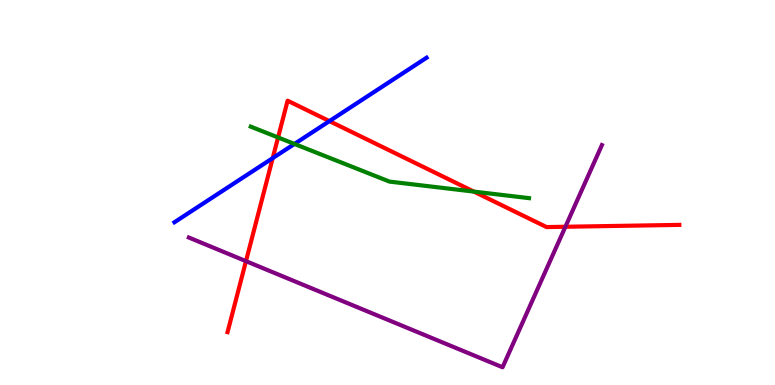[{'lines': ['blue', 'red'], 'intersections': [{'x': 3.52, 'y': 5.89}, {'x': 4.25, 'y': 6.85}]}, {'lines': ['green', 'red'], 'intersections': [{'x': 3.59, 'y': 6.43}, {'x': 6.11, 'y': 5.02}]}, {'lines': ['purple', 'red'], 'intersections': [{'x': 3.17, 'y': 3.22}, {'x': 7.3, 'y': 4.11}]}, {'lines': ['blue', 'green'], 'intersections': [{'x': 3.8, 'y': 6.26}]}, {'lines': ['blue', 'purple'], 'intersections': []}, {'lines': ['green', 'purple'], 'intersections': []}]